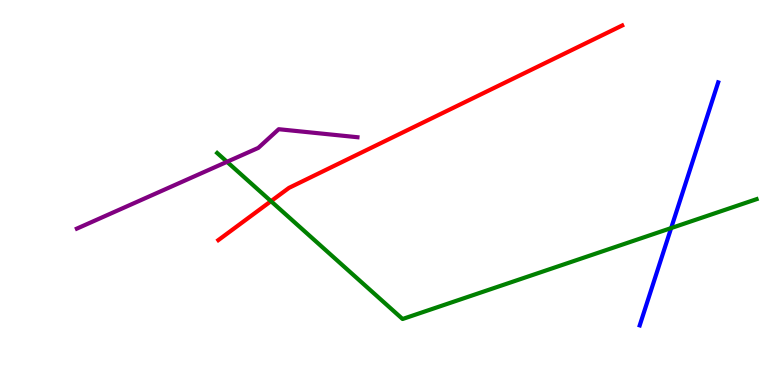[{'lines': ['blue', 'red'], 'intersections': []}, {'lines': ['green', 'red'], 'intersections': [{'x': 3.5, 'y': 4.77}]}, {'lines': ['purple', 'red'], 'intersections': []}, {'lines': ['blue', 'green'], 'intersections': [{'x': 8.66, 'y': 4.08}]}, {'lines': ['blue', 'purple'], 'intersections': []}, {'lines': ['green', 'purple'], 'intersections': [{'x': 2.93, 'y': 5.8}]}]